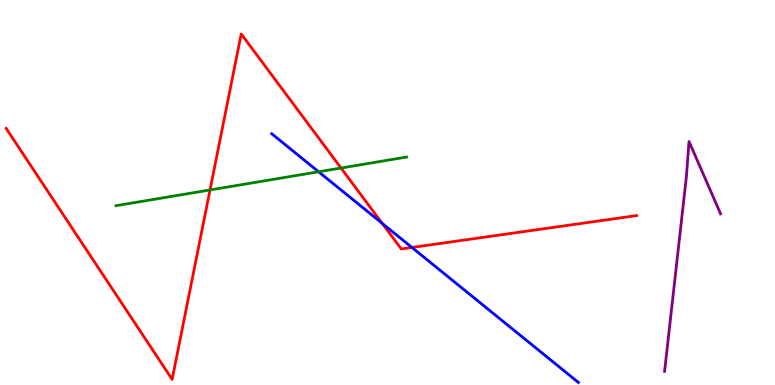[{'lines': ['blue', 'red'], 'intersections': [{'x': 4.93, 'y': 4.2}, {'x': 5.32, 'y': 3.57}]}, {'lines': ['green', 'red'], 'intersections': [{'x': 2.71, 'y': 5.07}, {'x': 4.4, 'y': 5.64}]}, {'lines': ['purple', 'red'], 'intersections': []}, {'lines': ['blue', 'green'], 'intersections': [{'x': 4.11, 'y': 5.54}]}, {'lines': ['blue', 'purple'], 'intersections': []}, {'lines': ['green', 'purple'], 'intersections': []}]